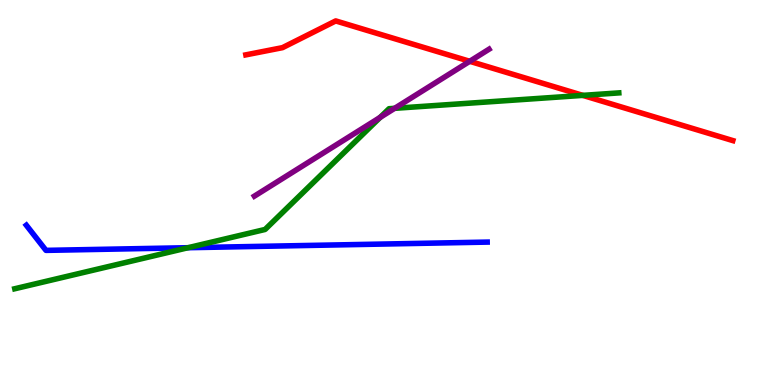[{'lines': ['blue', 'red'], 'intersections': []}, {'lines': ['green', 'red'], 'intersections': [{'x': 7.52, 'y': 7.52}]}, {'lines': ['purple', 'red'], 'intersections': [{'x': 6.06, 'y': 8.41}]}, {'lines': ['blue', 'green'], 'intersections': [{'x': 2.43, 'y': 3.57}]}, {'lines': ['blue', 'purple'], 'intersections': []}, {'lines': ['green', 'purple'], 'intersections': [{'x': 4.91, 'y': 6.95}, {'x': 5.09, 'y': 7.19}]}]